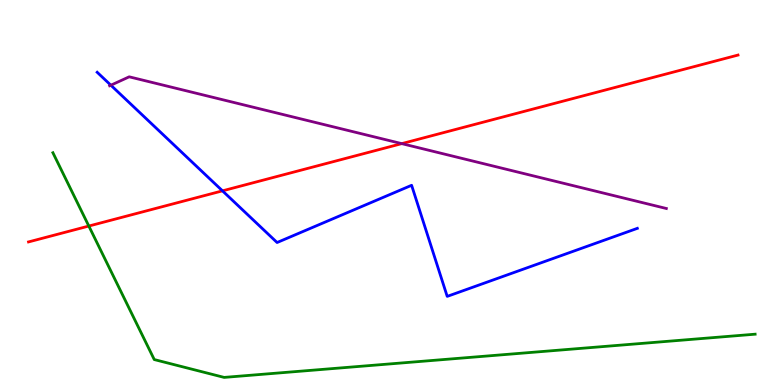[{'lines': ['blue', 'red'], 'intersections': [{'x': 2.87, 'y': 5.04}]}, {'lines': ['green', 'red'], 'intersections': [{'x': 1.15, 'y': 4.13}]}, {'lines': ['purple', 'red'], 'intersections': [{'x': 5.18, 'y': 6.27}]}, {'lines': ['blue', 'green'], 'intersections': []}, {'lines': ['blue', 'purple'], 'intersections': [{'x': 1.43, 'y': 7.79}]}, {'lines': ['green', 'purple'], 'intersections': []}]